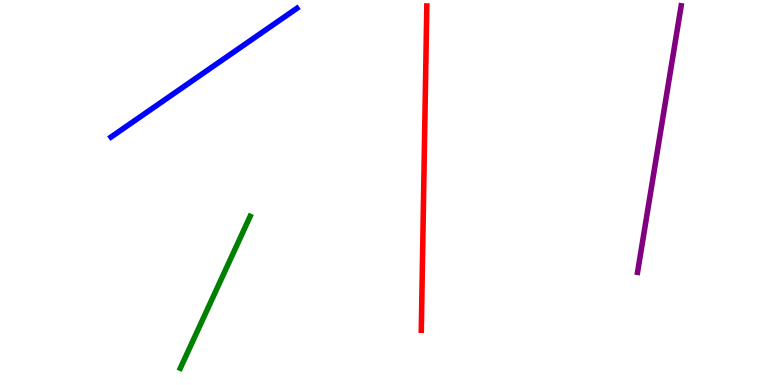[{'lines': ['blue', 'red'], 'intersections': []}, {'lines': ['green', 'red'], 'intersections': []}, {'lines': ['purple', 'red'], 'intersections': []}, {'lines': ['blue', 'green'], 'intersections': []}, {'lines': ['blue', 'purple'], 'intersections': []}, {'lines': ['green', 'purple'], 'intersections': []}]